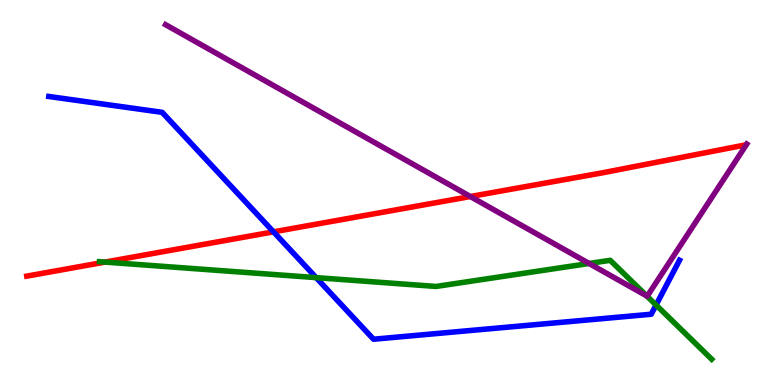[{'lines': ['blue', 'red'], 'intersections': [{'x': 3.53, 'y': 3.98}]}, {'lines': ['green', 'red'], 'intersections': [{'x': 1.36, 'y': 3.19}]}, {'lines': ['purple', 'red'], 'intersections': [{'x': 6.07, 'y': 4.9}]}, {'lines': ['blue', 'green'], 'intersections': [{'x': 4.08, 'y': 2.79}, {'x': 8.47, 'y': 2.08}]}, {'lines': ['blue', 'purple'], 'intersections': []}, {'lines': ['green', 'purple'], 'intersections': [{'x': 7.6, 'y': 3.16}, {'x': 8.35, 'y': 2.31}]}]